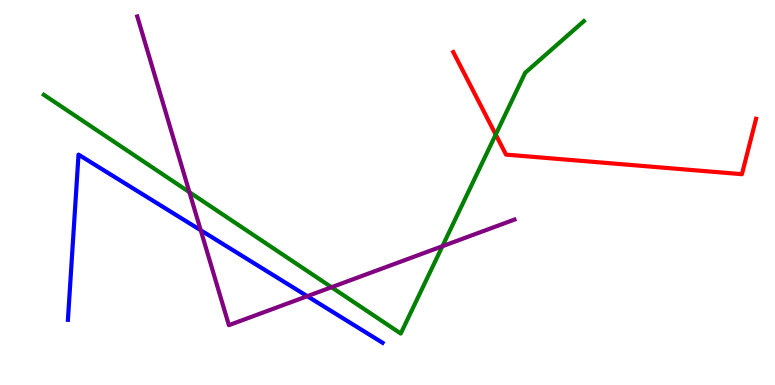[{'lines': ['blue', 'red'], 'intersections': []}, {'lines': ['green', 'red'], 'intersections': [{'x': 6.4, 'y': 6.51}]}, {'lines': ['purple', 'red'], 'intersections': []}, {'lines': ['blue', 'green'], 'intersections': []}, {'lines': ['blue', 'purple'], 'intersections': [{'x': 2.59, 'y': 4.02}, {'x': 3.96, 'y': 2.31}]}, {'lines': ['green', 'purple'], 'intersections': [{'x': 2.44, 'y': 5.01}, {'x': 4.28, 'y': 2.54}, {'x': 5.71, 'y': 3.6}]}]